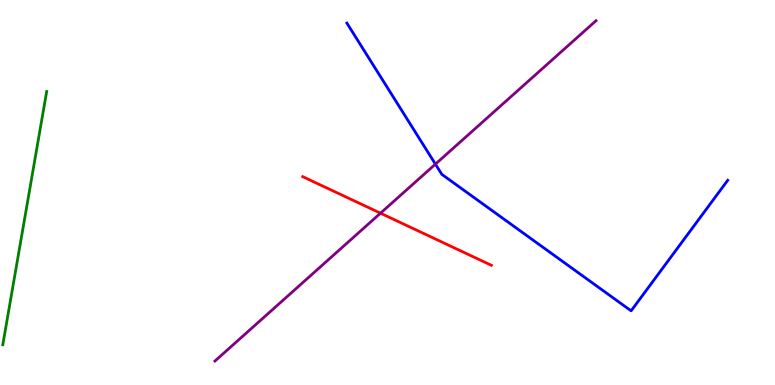[{'lines': ['blue', 'red'], 'intersections': []}, {'lines': ['green', 'red'], 'intersections': []}, {'lines': ['purple', 'red'], 'intersections': [{'x': 4.91, 'y': 4.46}]}, {'lines': ['blue', 'green'], 'intersections': []}, {'lines': ['blue', 'purple'], 'intersections': [{'x': 5.62, 'y': 5.74}]}, {'lines': ['green', 'purple'], 'intersections': []}]